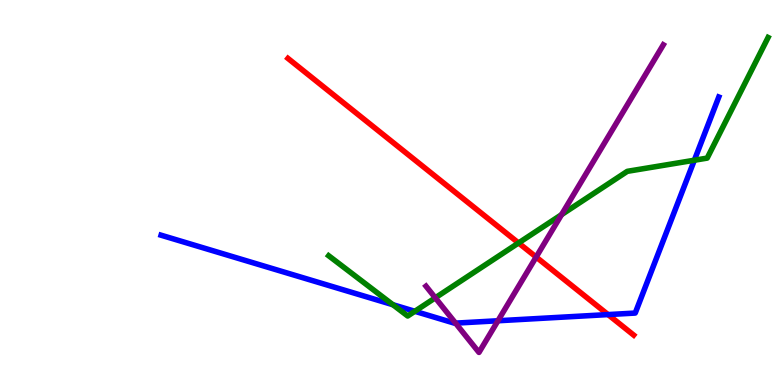[{'lines': ['blue', 'red'], 'intersections': [{'x': 7.85, 'y': 1.83}]}, {'lines': ['green', 'red'], 'intersections': [{'x': 6.69, 'y': 3.69}]}, {'lines': ['purple', 'red'], 'intersections': [{'x': 6.92, 'y': 3.32}]}, {'lines': ['blue', 'green'], 'intersections': [{'x': 5.07, 'y': 2.09}, {'x': 5.35, 'y': 1.91}, {'x': 8.96, 'y': 5.84}]}, {'lines': ['blue', 'purple'], 'intersections': [{'x': 5.88, 'y': 1.61}, {'x': 6.43, 'y': 1.67}]}, {'lines': ['green', 'purple'], 'intersections': [{'x': 5.62, 'y': 2.26}, {'x': 7.25, 'y': 4.42}]}]